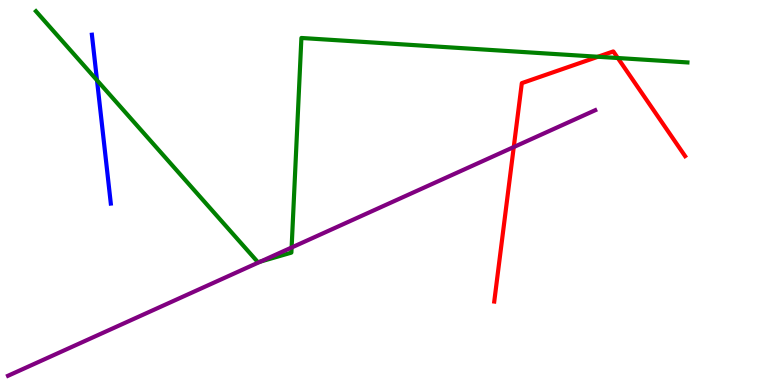[{'lines': ['blue', 'red'], 'intersections': []}, {'lines': ['green', 'red'], 'intersections': [{'x': 7.72, 'y': 8.53}, {'x': 7.97, 'y': 8.49}]}, {'lines': ['purple', 'red'], 'intersections': [{'x': 6.63, 'y': 6.18}]}, {'lines': ['blue', 'green'], 'intersections': [{'x': 1.25, 'y': 7.92}]}, {'lines': ['blue', 'purple'], 'intersections': []}, {'lines': ['green', 'purple'], 'intersections': [{'x': 3.36, 'y': 3.21}, {'x': 3.76, 'y': 3.57}]}]